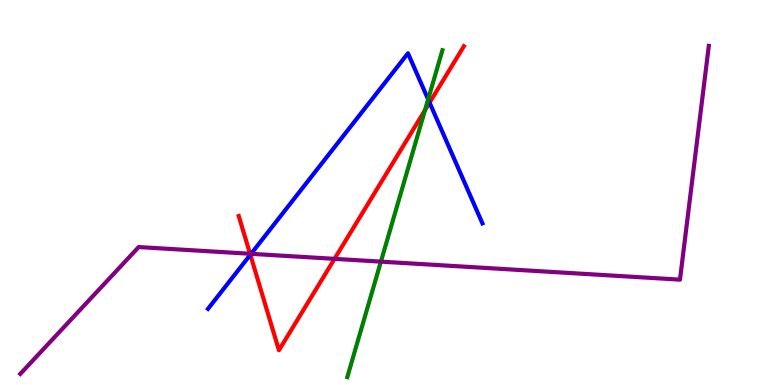[{'lines': ['blue', 'red'], 'intersections': [{'x': 3.23, 'y': 3.38}, {'x': 5.54, 'y': 7.33}]}, {'lines': ['green', 'red'], 'intersections': [{'x': 5.48, 'y': 7.14}]}, {'lines': ['purple', 'red'], 'intersections': [{'x': 3.23, 'y': 3.41}, {'x': 4.32, 'y': 3.28}]}, {'lines': ['blue', 'green'], 'intersections': [{'x': 5.52, 'y': 7.42}]}, {'lines': ['blue', 'purple'], 'intersections': [{'x': 3.24, 'y': 3.41}]}, {'lines': ['green', 'purple'], 'intersections': [{'x': 4.91, 'y': 3.2}]}]